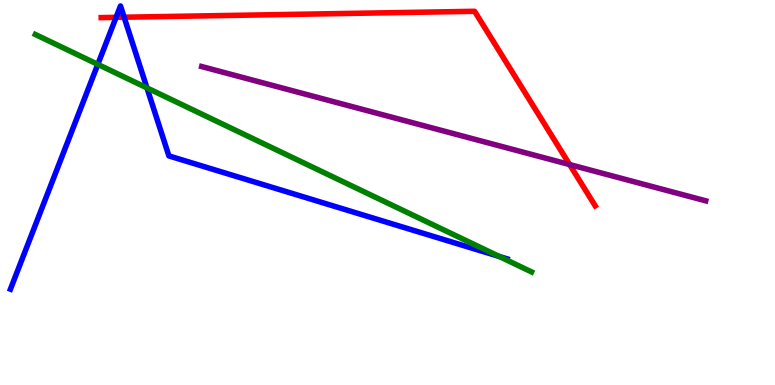[{'lines': ['blue', 'red'], 'intersections': [{'x': 1.5, 'y': 9.55}, {'x': 1.6, 'y': 9.55}]}, {'lines': ['green', 'red'], 'intersections': []}, {'lines': ['purple', 'red'], 'intersections': [{'x': 7.35, 'y': 5.73}]}, {'lines': ['blue', 'green'], 'intersections': [{'x': 1.26, 'y': 8.33}, {'x': 1.9, 'y': 7.72}, {'x': 6.44, 'y': 3.34}]}, {'lines': ['blue', 'purple'], 'intersections': []}, {'lines': ['green', 'purple'], 'intersections': []}]